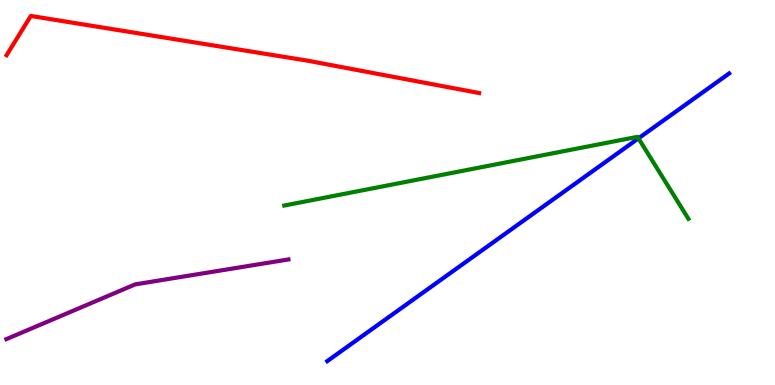[{'lines': ['blue', 'red'], 'intersections': []}, {'lines': ['green', 'red'], 'intersections': []}, {'lines': ['purple', 'red'], 'intersections': []}, {'lines': ['blue', 'green'], 'intersections': [{'x': 8.24, 'y': 6.41}]}, {'lines': ['blue', 'purple'], 'intersections': []}, {'lines': ['green', 'purple'], 'intersections': []}]